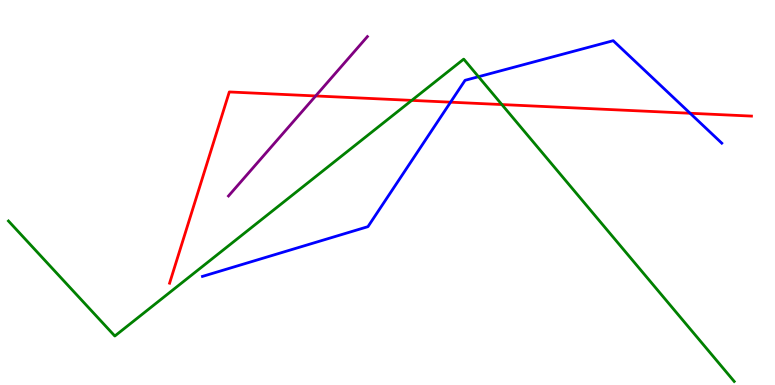[{'lines': ['blue', 'red'], 'intersections': [{'x': 5.81, 'y': 7.35}, {'x': 8.9, 'y': 7.06}]}, {'lines': ['green', 'red'], 'intersections': [{'x': 5.31, 'y': 7.39}, {'x': 6.48, 'y': 7.28}]}, {'lines': ['purple', 'red'], 'intersections': [{'x': 4.07, 'y': 7.51}]}, {'lines': ['blue', 'green'], 'intersections': [{'x': 6.17, 'y': 8.01}]}, {'lines': ['blue', 'purple'], 'intersections': []}, {'lines': ['green', 'purple'], 'intersections': []}]